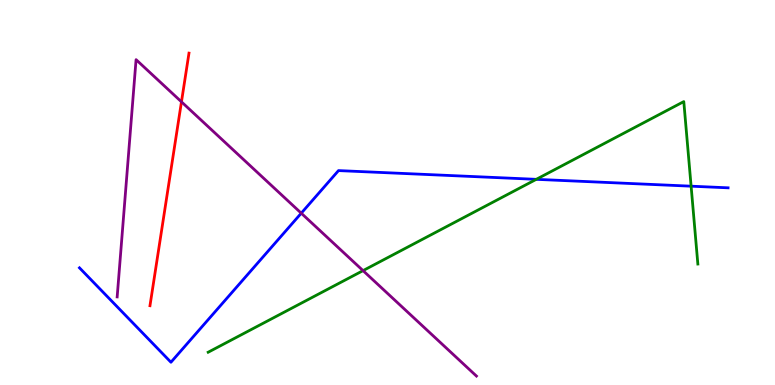[{'lines': ['blue', 'red'], 'intersections': []}, {'lines': ['green', 'red'], 'intersections': []}, {'lines': ['purple', 'red'], 'intersections': [{'x': 2.34, 'y': 7.35}]}, {'lines': ['blue', 'green'], 'intersections': [{'x': 6.92, 'y': 5.34}, {'x': 8.92, 'y': 5.16}]}, {'lines': ['blue', 'purple'], 'intersections': [{'x': 3.89, 'y': 4.46}]}, {'lines': ['green', 'purple'], 'intersections': [{'x': 4.68, 'y': 2.97}]}]